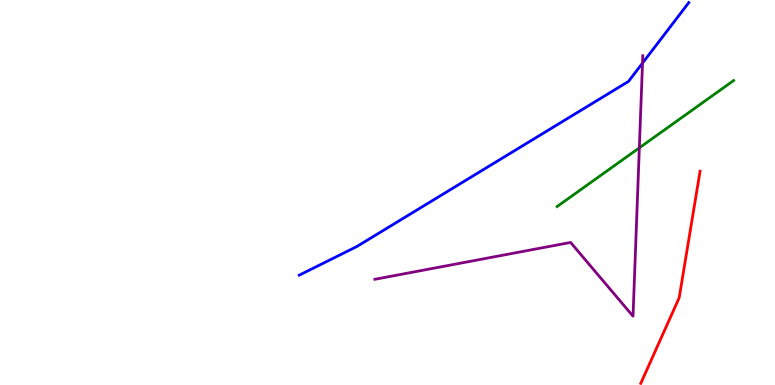[{'lines': ['blue', 'red'], 'intersections': []}, {'lines': ['green', 'red'], 'intersections': []}, {'lines': ['purple', 'red'], 'intersections': []}, {'lines': ['blue', 'green'], 'intersections': []}, {'lines': ['blue', 'purple'], 'intersections': [{'x': 8.29, 'y': 8.36}]}, {'lines': ['green', 'purple'], 'intersections': [{'x': 8.25, 'y': 6.16}]}]